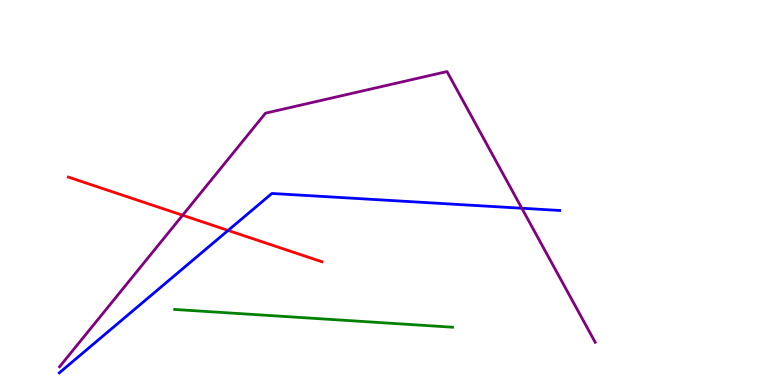[{'lines': ['blue', 'red'], 'intersections': [{'x': 2.94, 'y': 4.01}]}, {'lines': ['green', 'red'], 'intersections': []}, {'lines': ['purple', 'red'], 'intersections': [{'x': 2.36, 'y': 4.41}]}, {'lines': ['blue', 'green'], 'intersections': []}, {'lines': ['blue', 'purple'], 'intersections': [{'x': 6.73, 'y': 4.59}]}, {'lines': ['green', 'purple'], 'intersections': []}]